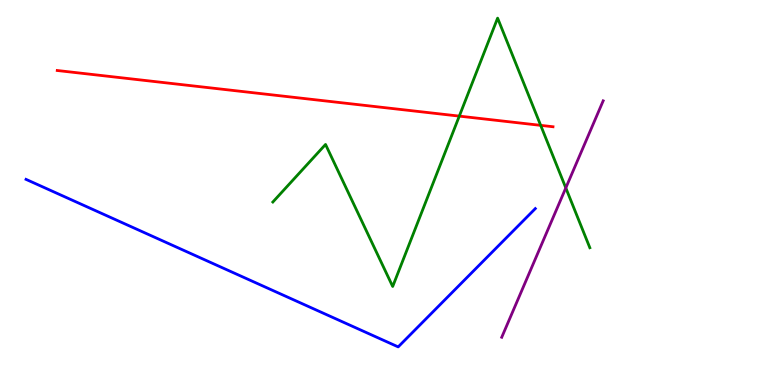[{'lines': ['blue', 'red'], 'intersections': []}, {'lines': ['green', 'red'], 'intersections': [{'x': 5.93, 'y': 6.98}, {'x': 6.98, 'y': 6.74}]}, {'lines': ['purple', 'red'], 'intersections': []}, {'lines': ['blue', 'green'], 'intersections': []}, {'lines': ['blue', 'purple'], 'intersections': []}, {'lines': ['green', 'purple'], 'intersections': [{'x': 7.3, 'y': 5.12}]}]